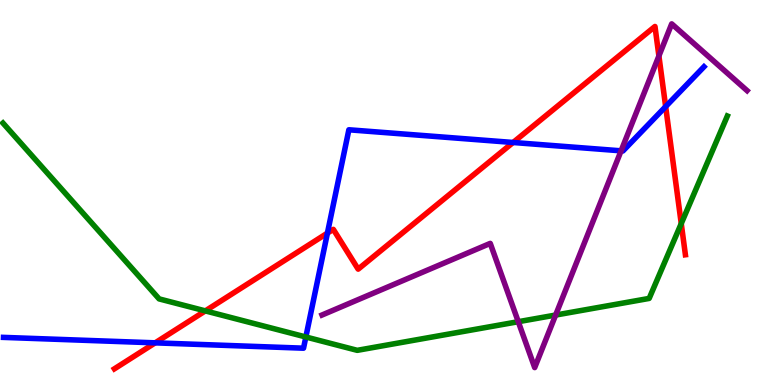[{'lines': ['blue', 'red'], 'intersections': [{'x': 2.0, 'y': 1.09}, {'x': 4.22, 'y': 3.95}, {'x': 6.62, 'y': 6.3}, {'x': 8.59, 'y': 7.23}]}, {'lines': ['green', 'red'], 'intersections': [{'x': 2.65, 'y': 1.92}, {'x': 8.79, 'y': 4.19}]}, {'lines': ['purple', 'red'], 'intersections': [{'x': 8.5, 'y': 8.55}]}, {'lines': ['blue', 'green'], 'intersections': [{'x': 3.95, 'y': 1.25}]}, {'lines': ['blue', 'purple'], 'intersections': [{'x': 8.01, 'y': 6.08}]}, {'lines': ['green', 'purple'], 'intersections': [{'x': 6.69, 'y': 1.64}, {'x': 7.17, 'y': 1.82}]}]